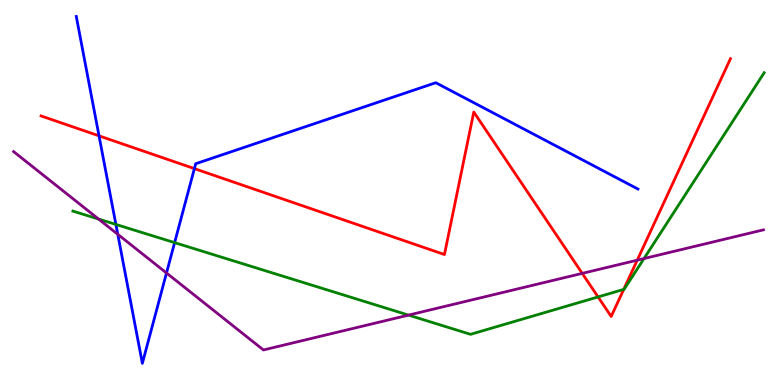[{'lines': ['blue', 'red'], 'intersections': [{'x': 1.28, 'y': 6.47}, {'x': 2.51, 'y': 5.62}]}, {'lines': ['green', 'red'], 'intersections': [{'x': 7.72, 'y': 2.29}, {'x': 8.05, 'y': 2.48}]}, {'lines': ['purple', 'red'], 'intersections': [{'x': 7.51, 'y': 2.9}, {'x': 8.22, 'y': 3.24}]}, {'lines': ['blue', 'green'], 'intersections': [{'x': 1.5, 'y': 4.17}, {'x': 2.25, 'y': 3.7}]}, {'lines': ['blue', 'purple'], 'intersections': [{'x': 1.52, 'y': 3.91}, {'x': 2.15, 'y': 2.91}]}, {'lines': ['green', 'purple'], 'intersections': [{'x': 1.27, 'y': 4.31}, {'x': 5.27, 'y': 1.82}, {'x': 8.31, 'y': 3.28}]}]